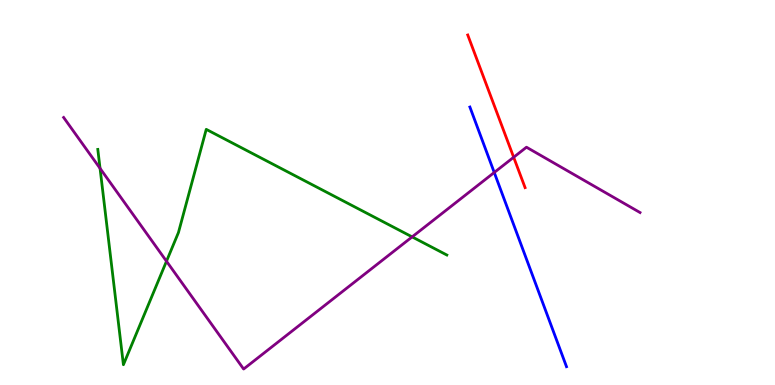[{'lines': ['blue', 'red'], 'intersections': []}, {'lines': ['green', 'red'], 'intersections': []}, {'lines': ['purple', 'red'], 'intersections': [{'x': 6.63, 'y': 5.92}]}, {'lines': ['blue', 'green'], 'intersections': []}, {'lines': ['blue', 'purple'], 'intersections': [{'x': 6.38, 'y': 5.52}]}, {'lines': ['green', 'purple'], 'intersections': [{'x': 1.29, 'y': 5.63}, {'x': 2.15, 'y': 3.21}, {'x': 5.32, 'y': 3.85}]}]